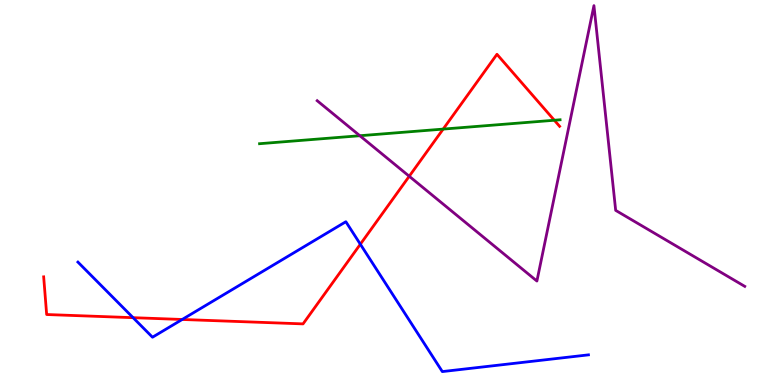[{'lines': ['blue', 'red'], 'intersections': [{'x': 1.72, 'y': 1.75}, {'x': 2.35, 'y': 1.7}, {'x': 4.65, 'y': 3.66}]}, {'lines': ['green', 'red'], 'intersections': [{'x': 5.72, 'y': 6.65}, {'x': 7.15, 'y': 6.88}]}, {'lines': ['purple', 'red'], 'intersections': [{'x': 5.28, 'y': 5.42}]}, {'lines': ['blue', 'green'], 'intersections': []}, {'lines': ['blue', 'purple'], 'intersections': []}, {'lines': ['green', 'purple'], 'intersections': [{'x': 4.64, 'y': 6.47}]}]